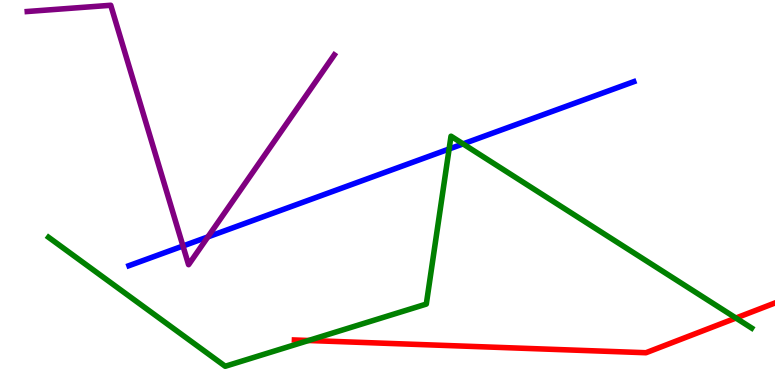[{'lines': ['blue', 'red'], 'intersections': []}, {'lines': ['green', 'red'], 'intersections': [{'x': 3.98, 'y': 1.16}, {'x': 9.5, 'y': 1.74}]}, {'lines': ['purple', 'red'], 'intersections': []}, {'lines': ['blue', 'green'], 'intersections': [{'x': 5.8, 'y': 6.13}, {'x': 5.98, 'y': 6.26}]}, {'lines': ['blue', 'purple'], 'intersections': [{'x': 2.36, 'y': 3.61}, {'x': 2.68, 'y': 3.85}]}, {'lines': ['green', 'purple'], 'intersections': []}]